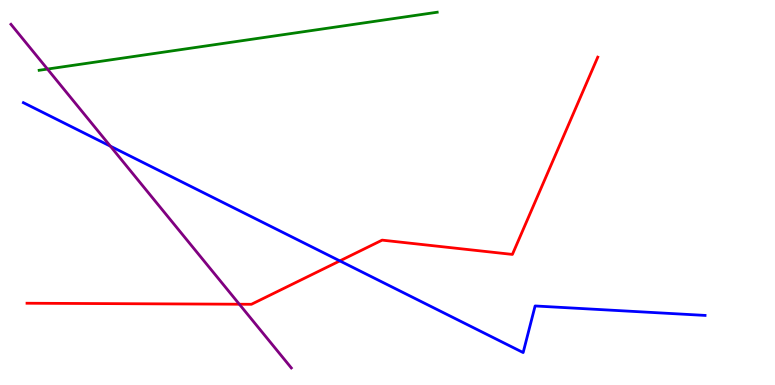[{'lines': ['blue', 'red'], 'intersections': [{'x': 4.38, 'y': 3.22}]}, {'lines': ['green', 'red'], 'intersections': []}, {'lines': ['purple', 'red'], 'intersections': [{'x': 3.09, 'y': 2.1}]}, {'lines': ['blue', 'green'], 'intersections': []}, {'lines': ['blue', 'purple'], 'intersections': [{'x': 1.42, 'y': 6.2}]}, {'lines': ['green', 'purple'], 'intersections': [{'x': 0.612, 'y': 8.21}]}]